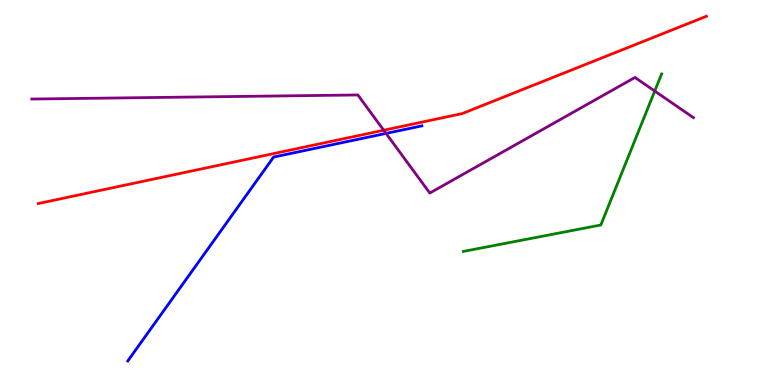[{'lines': ['blue', 'red'], 'intersections': []}, {'lines': ['green', 'red'], 'intersections': []}, {'lines': ['purple', 'red'], 'intersections': [{'x': 4.95, 'y': 6.62}]}, {'lines': ['blue', 'green'], 'intersections': []}, {'lines': ['blue', 'purple'], 'intersections': [{'x': 4.98, 'y': 6.53}]}, {'lines': ['green', 'purple'], 'intersections': [{'x': 8.45, 'y': 7.63}]}]